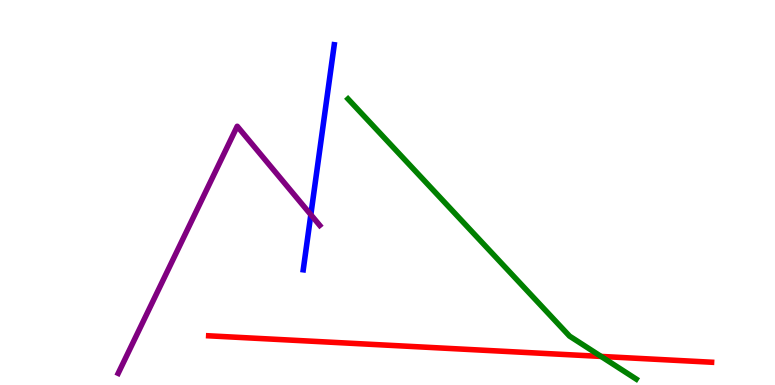[{'lines': ['blue', 'red'], 'intersections': []}, {'lines': ['green', 'red'], 'intersections': [{'x': 7.76, 'y': 0.742}]}, {'lines': ['purple', 'red'], 'intersections': []}, {'lines': ['blue', 'green'], 'intersections': []}, {'lines': ['blue', 'purple'], 'intersections': [{'x': 4.01, 'y': 4.42}]}, {'lines': ['green', 'purple'], 'intersections': []}]